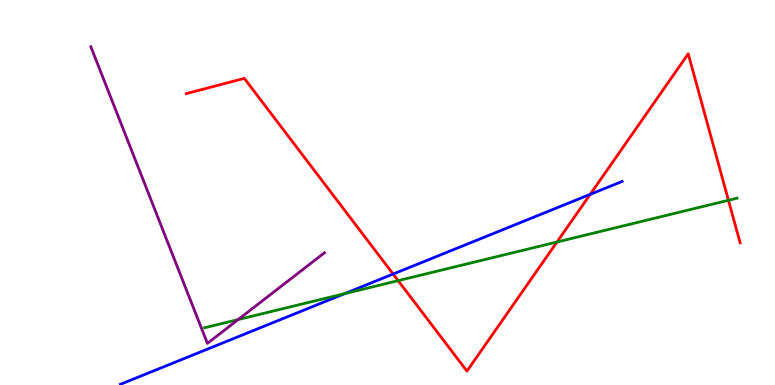[{'lines': ['blue', 'red'], 'intersections': [{'x': 5.07, 'y': 2.88}, {'x': 7.62, 'y': 4.95}]}, {'lines': ['green', 'red'], 'intersections': [{'x': 5.14, 'y': 2.71}, {'x': 7.19, 'y': 3.71}, {'x': 9.4, 'y': 4.8}]}, {'lines': ['purple', 'red'], 'intersections': []}, {'lines': ['blue', 'green'], 'intersections': [{'x': 4.45, 'y': 2.37}]}, {'lines': ['blue', 'purple'], 'intersections': []}, {'lines': ['green', 'purple'], 'intersections': [{'x': 3.07, 'y': 1.7}]}]